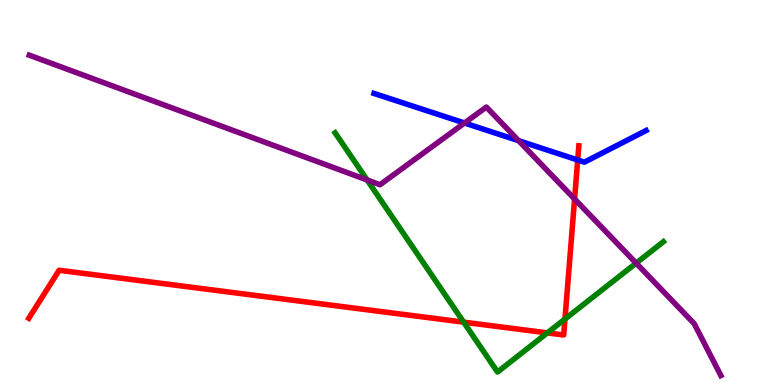[{'lines': ['blue', 'red'], 'intersections': [{'x': 7.45, 'y': 5.84}]}, {'lines': ['green', 'red'], 'intersections': [{'x': 5.98, 'y': 1.63}, {'x': 7.06, 'y': 1.35}, {'x': 7.29, 'y': 1.71}]}, {'lines': ['purple', 'red'], 'intersections': [{'x': 7.41, 'y': 4.83}]}, {'lines': ['blue', 'green'], 'intersections': []}, {'lines': ['blue', 'purple'], 'intersections': [{'x': 5.99, 'y': 6.8}, {'x': 6.69, 'y': 6.35}]}, {'lines': ['green', 'purple'], 'intersections': [{'x': 4.74, 'y': 5.33}, {'x': 8.21, 'y': 3.17}]}]